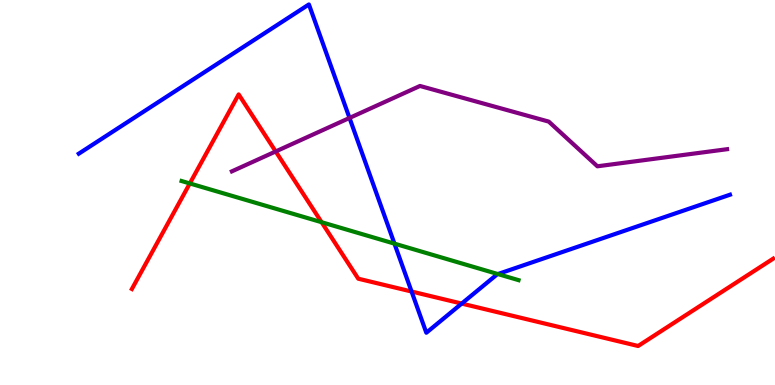[{'lines': ['blue', 'red'], 'intersections': [{'x': 5.31, 'y': 2.43}, {'x': 5.96, 'y': 2.11}]}, {'lines': ['green', 'red'], 'intersections': [{'x': 2.45, 'y': 5.24}, {'x': 4.15, 'y': 4.23}]}, {'lines': ['purple', 'red'], 'intersections': [{'x': 3.56, 'y': 6.07}]}, {'lines': ['blue', 'green'], 'intersections': [{'x': 5.09, 'y': 3.67}, {'x': 6.42, 'y': 2.88}]}, {'lines': ['blue', 'purple'], 'intersections': [{'x': 4.51, 'y': 6.94}]}, {'lines': ['green', 'purple'], 'intersections': []}]